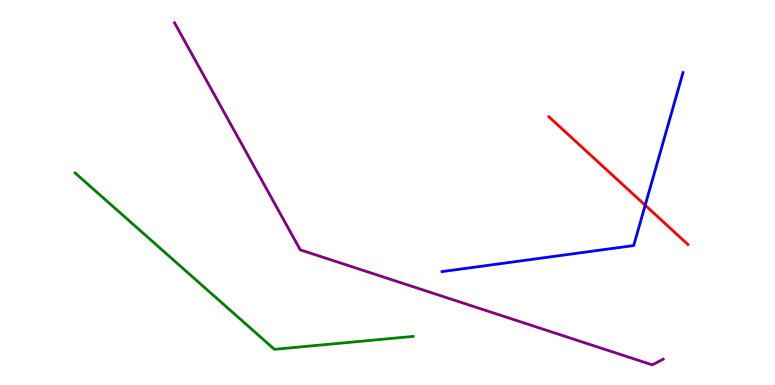[{'lines': ['blue', 'red'], 'intersections': [{'x': 8.33, 'y': 4.67}]}, {'lines': ['green', 'red'], 'intersections': []}, {'lines': ['purple', 'red'], 'intersections': []}, {'lines': ['blue', 'green'], 'intersections': []}, {'lines': ['blue', 'purple'], 'intersections': []}, {'lines': ['green', 'purple'], 'intersections': []}]